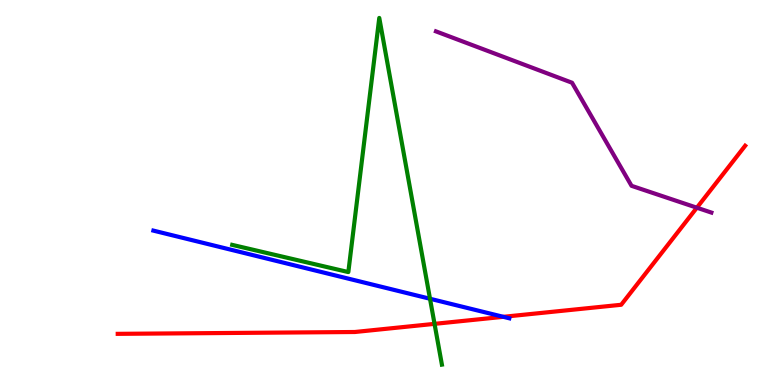[{'lines': ['blue', 'red'], 'intersections': [{'x': 6.49, 'y': 1.77}]}, {'lines': ['green', 'red'], 'intersections': [{'x': 5.61, 'y': 1.59}]}, {'lines': ['purple', 'red'], 'intersections': [{'x': 8.99, 'y': 4.61}]}, {'lines': ['blue', 'green'], 'intersections': [{'x': 5.55, 'y': 2.24}]}, {'lines': ['blue', 'purple'], 'intersections': []}, {'lines': ['green', 'purple'], 'intersections': []}]